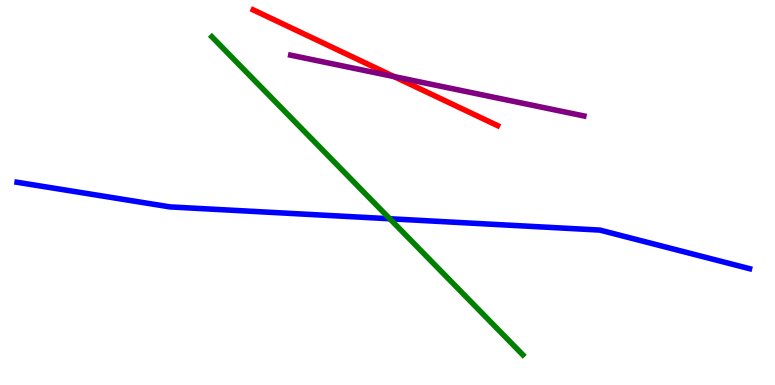[{'lines': ['blue', 'red'], 'intersections': []}, {'lines': ['green', 'red'], 'intersections': []}, {'lines': ['purple', 'red'], 'intersections': [{'x': 5.08, 'y': 8.01}]}, {'lines': ['blue', 'green'], 'intersections': [{'x': 5.03, 'y': 4.32}]}, {'lines': ['blue', 'purple'], 'intersections': []}, {'lines': ['green', 'purple'], 'intersections': []}]